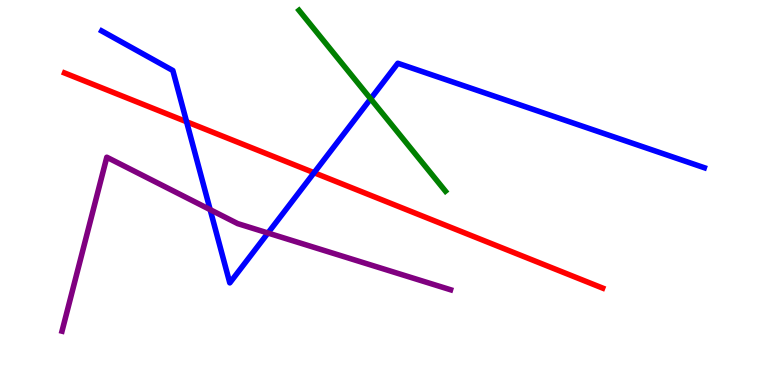[{'lines': ['blue', 'red'], 'intersections': [{'x': 2.41, 'y': 6.84}, {'x': 4.05, 'y': 5.51}]}, {'lines': ['green', 'red'], 'intersections': []}, {'lines': ['purple', 'red'], 'intersections': []}, {'lines': ['blue', 'green'], 'intersections': [{'x': 4.78, 'y': 7.43}]}, {'lines': ['blue', 'purple'], 'intersections': [{'x': 2.71, 'y': 4.55}, {'x': 3.46, 'y': 3.95}]}, {'lines': ['green', 'purple'], 'intersections': []}]